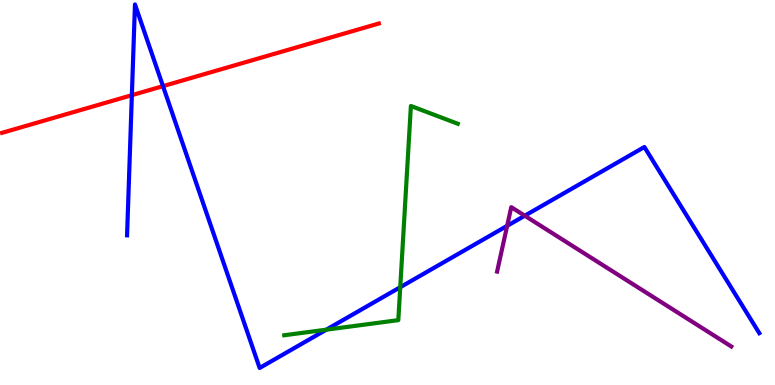[{'lines': ['blue', 'red'], 'intersections': [{'x': 1.7, 'y': 7.53}, {'x': 2.1, 'y': 7.76}]}, {'lines': ['green', 'red'], 'intersections': []}, {'lines': ['purple', 'red'], 'intersections': []}, {'lines': ['blue', 'green'], 'intersections': [{'x': 4.21, 'y': 1.44}, {'x': 5.16, 'y': 2.54}]}, {'lines': ['blue', 'purple'], 'intersections': [{'x': 6.54, 'y': 4.13}, {'x': 6.77, 'y': 4.4}]}, {'lines': ['green', 'purple'], 'intersections': []}]